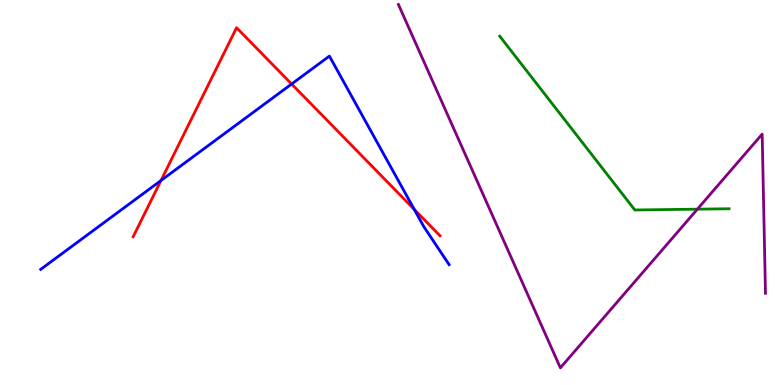[{'lines': ['blue', 'red'], 'intersections': [{'x': 2.08, 'y': 5.31}, {'x': 3.76, 'y': 7.82}, {'x': 5.35, 'y': 4.56}]}, {'lines': ['green', 'red'], 'intersections': []}, {'lines': ['purple', 'red'], 'intersections': []}, {'lines': ['blue', 'green'], 'intersections': []}, {'lines': ['blue', 'purple'], 'intersections': []}, {'lines': ['green', 'purple'], 'intersections': [{'x': 9.0, 'y': 4.57}]}]